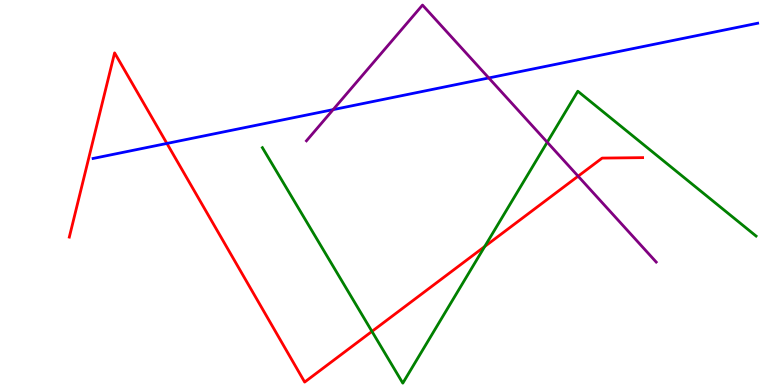[{'lines': ['blue', 'red'], 'intersections': [{'x': 2.15, 'y': 6.27}]}, {'lines': ['green', 'red'], 'intersections': [{'x': 4.8, 'y': 1.39}, {'x': 6.25, 'y': 3.6}]}, {'lines': ['purple', 'red'], 'intersections': [{'x': 7.46, 'y': 5.42}]}, {'lines': ['blue', 'green'], 'intersections': []}, {'lines': ['blue', 'purple'], 'intersections': [{'x': 4.3, 'y': 7.15}, {'x': 6.31, 'y': 7.98}]}, {'lines': ['green', 'purple'], 'intersections': [{'x': 7.06, 'y': 6.31}]}]